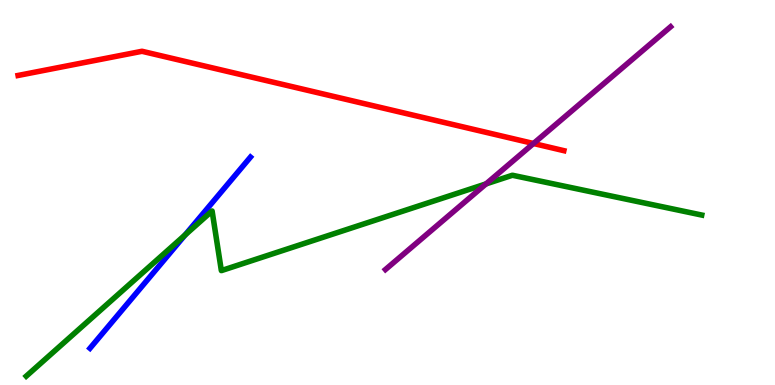[{'lines': ['blue', 'red'], 'intersections': []}, {'lines': ['green', 'red'], 'intersections': []}, {'lines': ['purple', 'red'], 'intersections': [{'x': 6.88, 'y': 6.27}]}, {'lines': ['blue', 'green'], 'intersections': [{'x': 2.39, 'y': 3.9}]}, {'lines': ['blue', 'purple'], 'intersections': []}, {'lines': ['green', 'purple'], 'intersections': [{'x': 6.27, 'y': 5.22}]}]